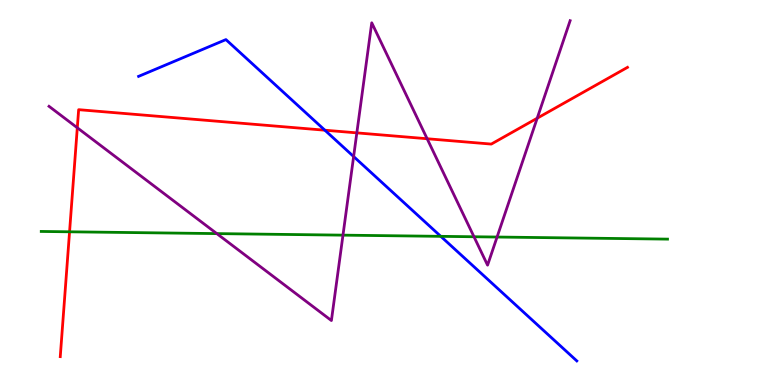[{'lines': ['blue', 'red'], 'intersections': [{'x': 4.19, 'y': 6.62}]}, {'lines': ['green', 'red'], 'intersections': [{'x': 0.898, 'y': 3.98}]}, {'lines': ['purple', 'red'], 'intersections': [{'x': 0.997, 'y': 6.68}, {'x': 4.6, 'y': 6.55}, {'x': 5.51, 'y': 6.4}, {'x': 6.93, 'y': 6.93}]}, {'lines': ['blue', 'green'], 'intersections': [{'x': 5.69, 'y': 3.86}]}, {'lines': ['blue', 'purple'], 'intersections': [{'x': 4.56, 'y': 5.93}]}, {'lines': ['green', 'purple'], 'intersections': [{'x': 2.8, 'y': 3.93}, {'x': 4.43, 'y': 3.89}, {'x': 6.12, 'y': 3.85}, {'x': 6.41, 'y': 3.84}]}]